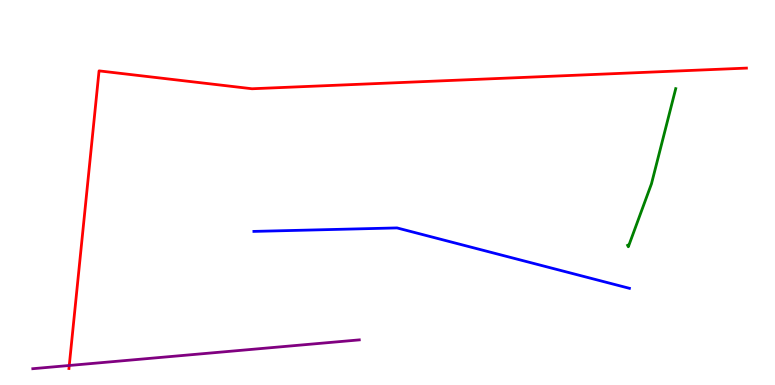[{'lines': ['blue', 'red'], 'intersections': []}, {'lines': ['green', 'red'], 'intersections': []}, {'lines': ['purple', 'red'], 'intersections': [{'x': 0.894, 'y': 0.507}]}, {'lines': ['blue', 'green'], 'intersections': []}, {'lines': ['blue', 'purple'], 'intersections': []}, {'lines': ['green', 'purple'], 'intersections': []}]